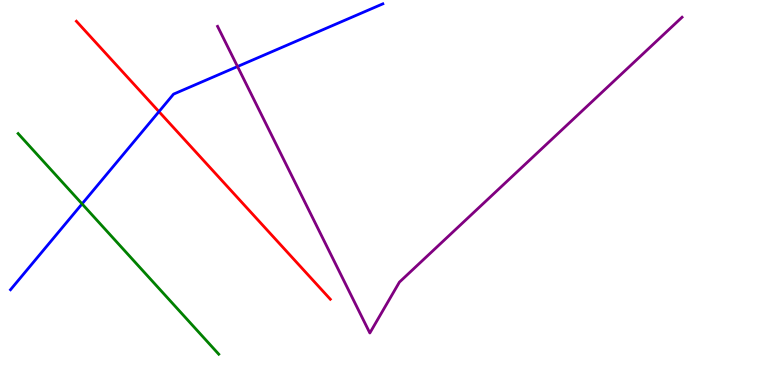[{'lines': ['blue', 'red'], 'intersections': [{'x': 2.05, 'y': 7.1}]}, {'lines': ['green', 'red'], 'intersections': []}, {'lines': ['purple', 'red'], 'intersections': []}, {'lines': ['blue', 'green'], 'intersections': [{'x': 1.06, 'y': 4.7}]}, {'lines': ['blue', 'purple'], 'intersections': [{'x': 3.06, 'y': 8.27}]}, {'lines': ['green', 'purple'], 'intersections': []}]